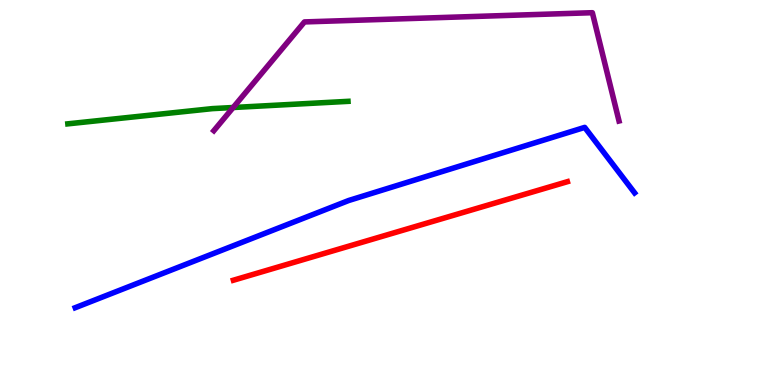[{'lines': ['blue', 'red'], 'intersections': []}, {'lines': ['green', 'red'], 'intersections': []}, {'lines': ['purple', 'red'], 'intersections': []}, {'lines': ['blue', 'green'], 'intersections': []}, {'lines': ['blue', 'purple'], 'intersections': []}, {'lines': ['green', 'purple'], 'intersections': [{'x': 3.01, 'y': 7.21}]}]